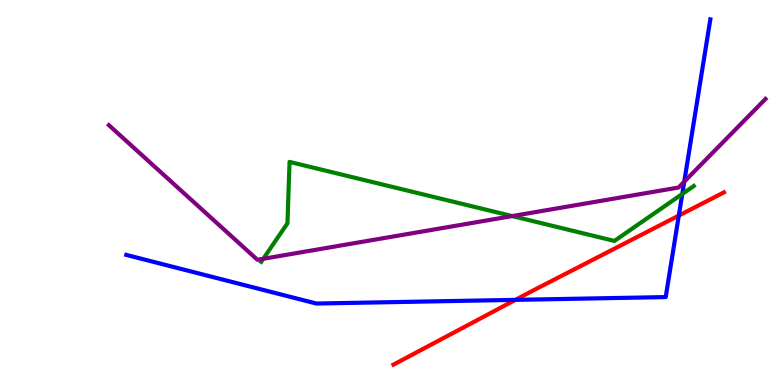[{'lines': ['blue', 'red'], 'intersections': [{'x': 6.65, 'y': 2.21}, {'x': 8.76, 'y': 4.4}]}, {'lines': ['green', 'red'], 'intersections': []}, {'lines': ['purple', 'red'], 'intersections': []}, {'lines': ['blue', 'green'], 'intersections': [{'x': 8.8, 'y': 4.96}]}, {'lines': ['blue', 'purple'], 'intersections': [{'x': 8.83, 'y': 5.28}]}, {'lines': ['green', 'purple'], 'intersections': [{'x': 3.4, 'y': 3.28}, {'x': 6.61, 'y': 4.39}]}]